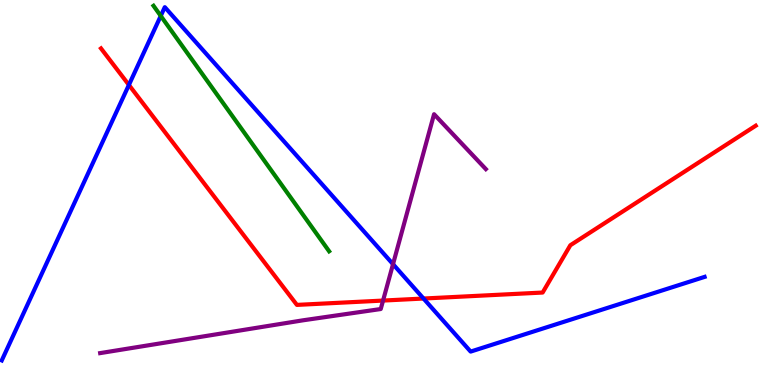[{'lines': ['blue', 'red'], 'intersections': [{'x': 1.66, 'y': 7.79}, {'x': 5.46, 'y': 2.25}]}, {'lines': ['green', 'red'], 'intersections': []}, {'lines': ['purple', 'red'], 'intersections': [{'x': 4.94, 'y': 2.19}]}, {'lines': ['blue', 'green'], 'intersections': [{'x': 2.07, 'y': 9.59}]}, {'lines': ['blue', 'purple'], 'intersections': [{'x': 5.07, 'y': 3.14}]}, {'lines': ['green', 'purple'], 'intersections': []}]